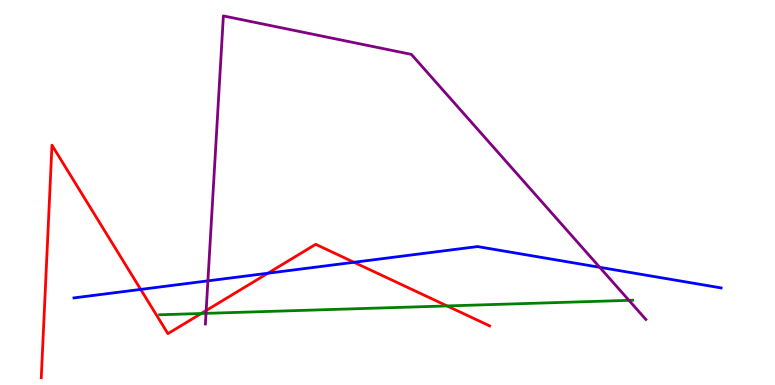[{'lines': ['blue', 'red'], 'intersections': [{'x': 1.82, 'y': 2.48}, {'x': 3.46, 'y': 2.9}, {'x': 4.57, 'y': 3.19}]}, {'lines': ['green', 'red'], 'intersections': [{'x': 2.6, 'y': 1.86}, {'x': 5.77, 'y': 2.05}]}, {'lines': ['purple', 'red'], 'intersections': [{'x': 2.66, 'y': 1.93}]}, {'lines': ['blue', 'green'], 'intersections': []}, {'lines': ['blue', 'purple'], 'intersections': [{'x': 2.68, 'y': 2.7}, {'x': 7.74, 'y': 3.06}]}, {'lines': ['green', 'purple'], 'intersections': [{'x': 2.66, 'y': 1.86}, {'x': 8.12, 'y': 2.2}]}]